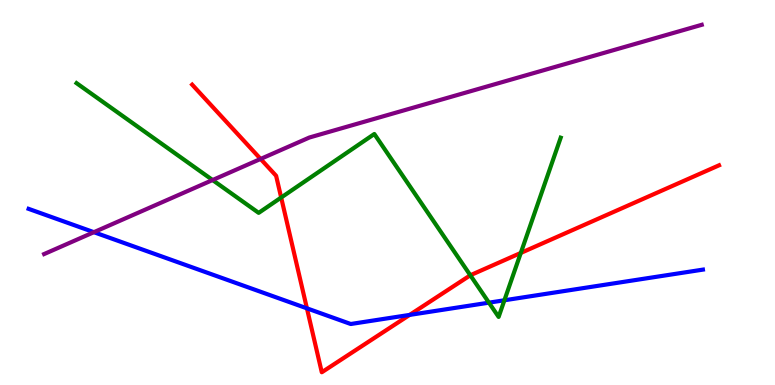[{'lines': ['blue', 'red'], 'intersections': [{'x': 3.96, 'y': 1.99}, {'x': 5.29, 'y': 1.82}]}, {'lines': ['green', 'red'], 'intersections': [{'x': 3.63, 'y': 4.87}, {'x': 6.07, 'y': 2.85}, {'x': 6.72, 'y': 3.43}]}, {'lines': ['purple', 'red'], 'intersections': [{'x': 3.36, 'y': 5.87}]}, {'lines': ['blue', 'green'], 'intersections': [{'x': 6.31, 'y': 2.14}, {'x': 6.51, 'y': 2.2}]}, {'lines': ['blue', 'purple'], 'intersections': [{'x': 1.21, 'y': 3.97}]}, {'lines': ['green', 'purple'], 'intersections': [{'x': 2.74, 'y': 5.32}]}]